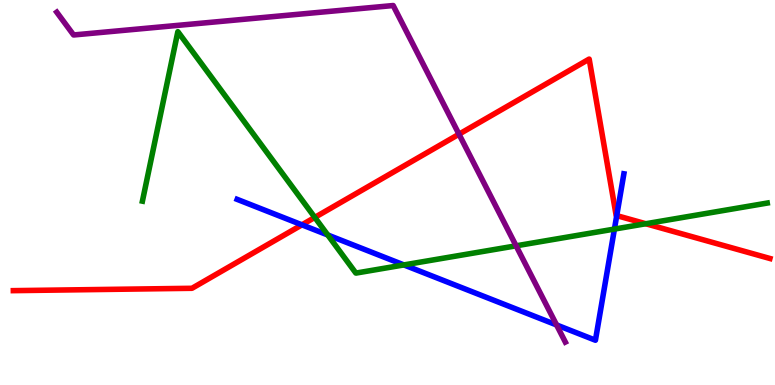[{'lines': ['blue', 'red'], 'intersections': [{'x': 3.9, 'y': 4.16}, {'x': 7.96, 'y': 4.4}]}, {'lines': ['green', 'red'], 'intersections': [{'x': 4.06, 'y': 4.35}, {'x': 8.33, 'y': 4.19}]}, {'lines': ['purple', 'red'], 'intersections': [{'x': 5.92, 'y': 6.51}]}, {'lines': ['blue', 'green'], 'intersections': [{'x': 4.23, 'y': 3.9}, {'x': 5.21, 'y': 3.12}, {'x': 7.93, 'y': 4.05}]}, {'lines': ['blue', 'purple'], 'intersections': [{'x': 7.18, 'y': 1.56}]}, {'lines': ['green', 'purple'], 'intersections': [{'x': 6.66, 'y': 3.62}]}]